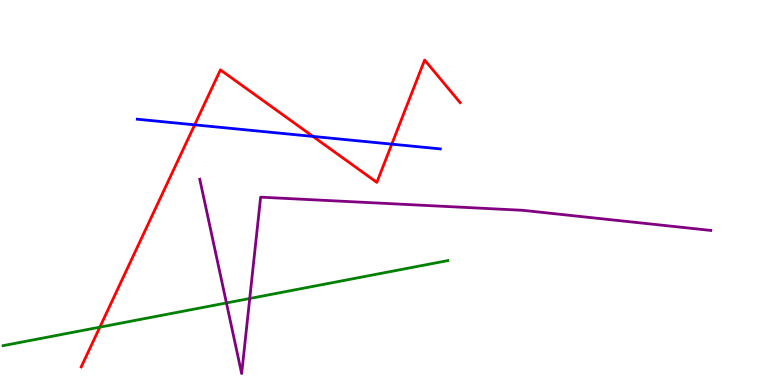[{'lines': ['blue', 'red'], 'intersections': [{'x': 2.51, 'y': 6.76}, {'x': 4.04, 'y': 6.46}, {'x': 5.06, 'y': 6.26}]}, {'lines': ['green', 'red'], 'intersections': [{'x': 1.29, 'y': 1.5}]}, {'lines': ['purple', 'red'], 'intersections': []}, {'lines': ['blue', 'green'], 'intersections': []}, {'lines': ['blue', 'purple'], 'intersections': []}, {'lines': ['green', 'purple'], 'intersections': [{'x': 2.92, 'y': 2.13}, {'x': 3.22, 'y': 2.25}]}]